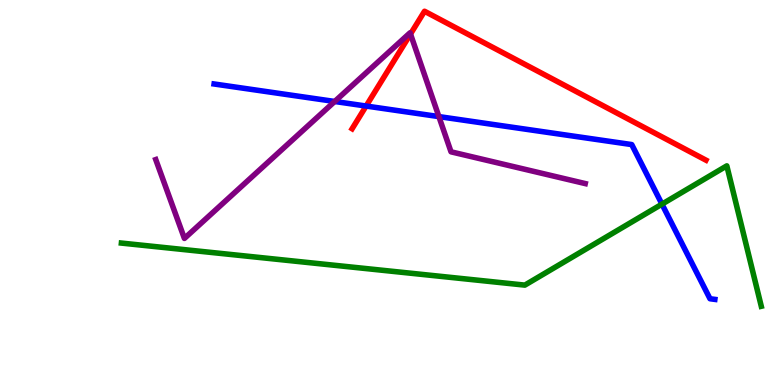[{'lines': ['blue', 'red'], 'intersections': [{'x': 4.72, 'y': 7.25}]}, {'lines': ['green', 'red'], 'intersections': []}, {'lines': ['purple', 'red'], 'intersections': [{'x': 5.3, 'y': 9.12}]}, {'lines': ['blue', 'green'], 'intersections': [{'x': 8.54, 'y': 4.7}]}, {'lines': ['blue', 'purple'], 'intersections': [{'x': 4.32, 'y': 7.36}, {'x': 5.66, 'y': 6.97}]}, {'lines': ['green', 'purple'], 'intersections': []}]